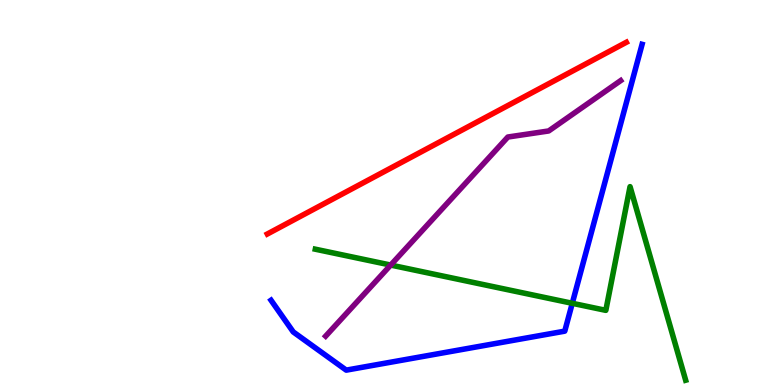[{'lines': ['blue', 'red'], 'intersections': []}, {'lines': ['green', 'red'], 'intersections': []}, {'lines': ['purple', 'red'], 'intersections': []}, {'lines': ['blue', 'green'], 'intersections': [{'x': 7.38, 'y': 2.12}]}, {'lines': ['blue', 'purple'], 'intersections': []}, {'lines': ['green', 'purple'], 'intersections': [{'x': 5.04, 'y': 3.12}]}]